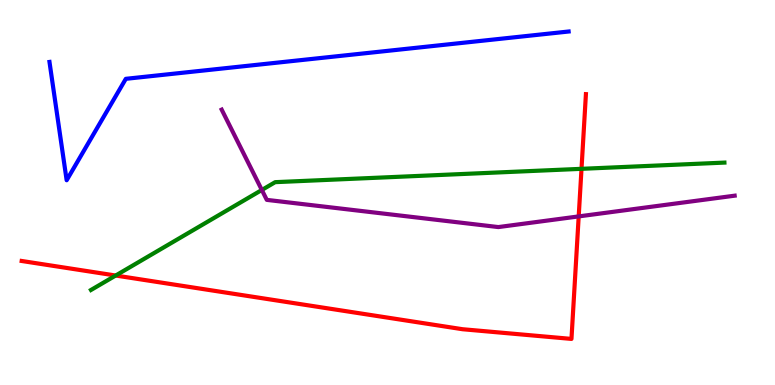[{'lines': ['blue', 'red'], 'intersections': []}, {'lines': ['green', 'red'], 'intersections': [{'x': 1.49, 'y': 2.84}, {'x': 7.5, 'y': 5.61}]}, {'lines': ['purple', 'red'], 'intersections': [{'x': 7.47, 'y': 4.38}]}, {'lines': ['blue', 'green'], 'intersections': []}, {'lines': ['blue', 'purple'], 'intersections': []}, {'lines': ['green', 'purple'], 'intersections': [{'x': 3.38, 'y': 5.07}]}]